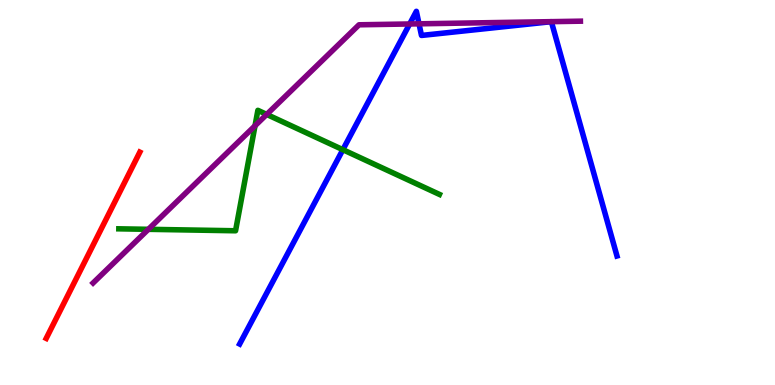[{'lines': ['blue', 'red'], 'intersections': []}, {'lines': ['green', 'red'], 'intersections': []}, {'lines': ['purple', 'red'], 'intersections': []}, {'lines': ['blue', 'green'], 'intersections': [{'x': 4.42, 'y': 6.11}]}, {'lines': ['blue', 'purple'], 'intersections': [{'x': 5.29, 'y': 9.38}, {'x': 5.41, 'y': 9.38}]}, {'lines': ['green', 'purple'], 'intersections': [{'x': 1.91, 'y': 4.04}, {'x': 3.29, 'y': 6.73}, {'x': 3.44, 'y': 7.03}]}]